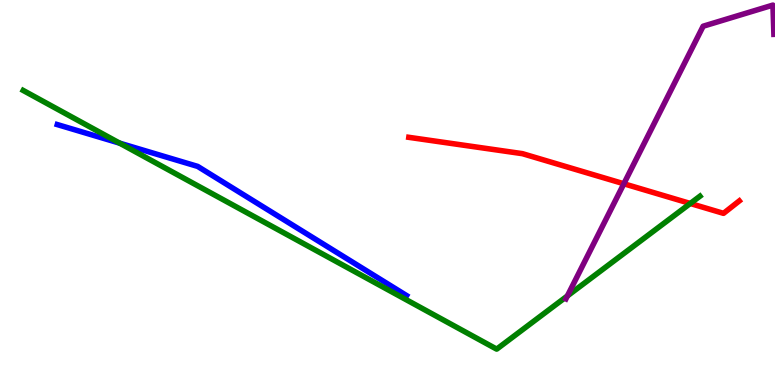[{'lines': ['blue', 'red'], 'intersections': []}, {'lines': ['green', 'red'], 'intersections': [{'x': 8.91, 'y': 4.71}]}, {'lines': ['purple', 'red'], 'intersections': [{'x': 8.05, 'y': 5.23}]}, {'lines': ['blue', 'green'], 'intersections': [{'x': 1.54, 'y': 6.28}]}, {'lines': ['blue', 'purple'], 'intersections': []}, {'lines': ['green', 'purple'], 'intersections': [{'x': 7.32, 'y': 2.31}]}]